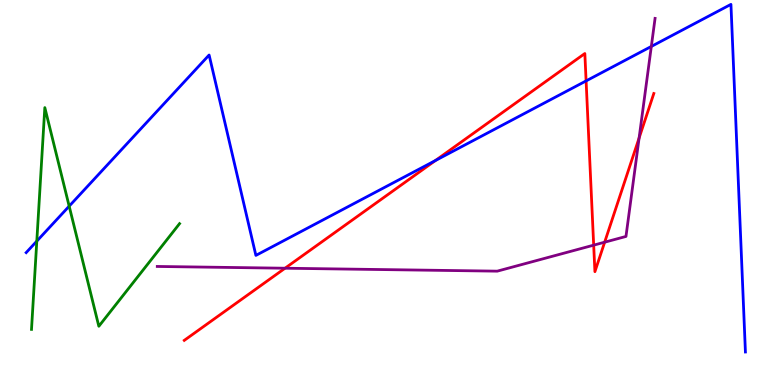[{'lines': ['blue', 'red'], 'intersections': [{'x': 5.62, 'y': 5.83}, {'x': 7.56, 'y': 7.9}]}, {'lines': ['green', 'red'], 'intersections': []}, {'lines': ['purple', 'red'], 'intersections': [{'x': 3.68, 'y': 3.03}, {'x': 7.66, 'y': 3.63}, {'x': 7.8, 'y': 3.71}, {'x': 8.25, 'y': 6.42}]}, {'lines': ['blue', 'green'], 'intersections': [{'x': 0.475, 'y': 3.74}, {'x': 0.893, 'y': 4.64}]}, {'lines': ['blue', 'purple'], 'intersections': [{'x': 8.4, 'y': 8.79}]}, {'lines': ['green', 'purple'], 'intersections': []}]